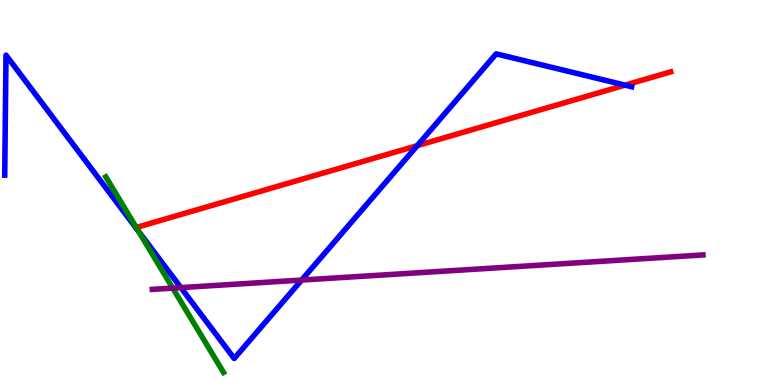[{'lines': ['blue', 'red'], 'intersections': [{'x': 5.38, 'y': 6.22}, {'x': 8.07, 'y': 7.79}]}, {'lines': ['green', 'red'], 'intersections': [{'x': 1.76, 'y': 4.09}]}, {'lines': ['purple', 'red'], 'intersections': []}, {'lines': ['blue', 'green'], 'intersections': [{'x': 1.79, 'y': 3.99}]}, {'lines': ['blue', 'purple'], 'intersections': [{'x': 2.33, 'y': 2.53}, {'x': 3.89, 'y': 2.73}]}, {'lines': ['green', 'purple'], 'intersections': [{'x': 2.23, 'y': 2.52}]}]